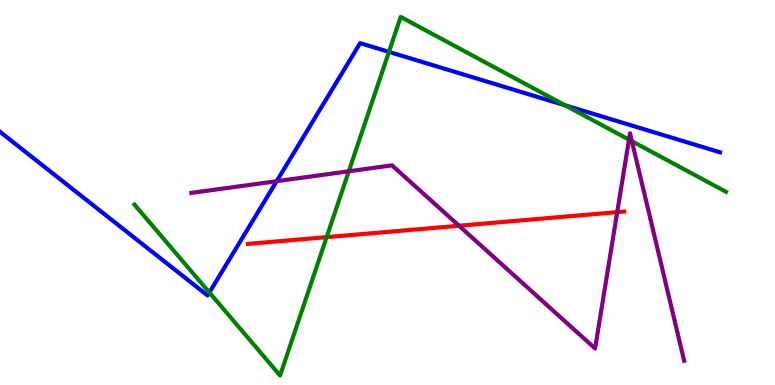[{'lines': ['blue', 'red'], 'intersections': []}, {'lines': ['green', 'red'], 'intersections': [{'x': 4.21, 'y': 3.84}]}, {'lines': ['purple', 'red'], 'intersections': [{'x': 5.92, 'y': 4.14}, {'x': 7.96, 'y': 4.49}]}, {'lines': ['blue', 'green'], 'intersections': [{'x': 2.7, 'y': 2.4}, {'x': 5.02, 'y': 8.65}, {'x': 7.29, 'y': 7.26}]}, {'lines': ['blue', 'purple'], 'intersections': [{'x': 3.57, 'y': 5.29}]}, {'lines': ['green', 'purple'], 'intersections': [{'x': 4.5, 'y': 5.55}, {'x': 8.12, 'y': 6.37}, {'x': 8.15, 'y': 6.33}]}]